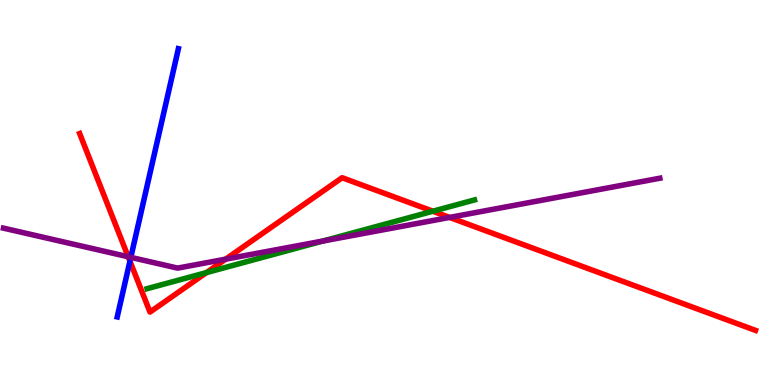[{'lines': ['blue', 'red'], 'intersections': [{'x': 1.68, 'y': 3.22}]}, {'lines': ['green', 'red'], 'intersections': [{'x': 2.66, 'y': 2.92}, {'x': 5.59, 'y': 4.51}]}, {'lines': ['purple', 'red'], 'intersections': [{'x': 1.65, 'y': 3.33}, {'x': 2.91, 'y': 3.27}, {'x': 5.8, 'y': 4.35}]}, {'lines': ['blue', 'green'], 'intersections': []}, {'lines': ['blue', 'purple'], 'intersections': [{'x': 1.69, 'y': 3.32}]}, {'lines': ['green', 'purple'], 'intersections': [{'x': 4.17, 'y': 3.74}]}]